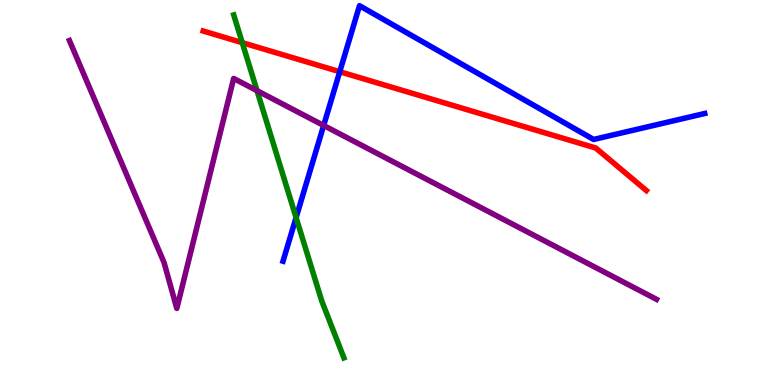[{'lines': ['blue', 'red'], 'intersections': [{'x': 4.38, 'y': 8.14}]}, {'lines': ['green', 'red'], 'intersections': [{'x': 3.13, 'y': 8.89}]}, {'lines': ['purple', 'red'], 'intersections': []}, {'lines': ['blue', 'green'], 'intersections': [{'x': 3.82, 'y': 4.35}]}, {'lines': ['blue', 'purple'], 'intersections': [{'x': 4.18, 'y': 6.74}]}, {'lines': ['green', 'purple'], 'intersections': [{'x': 3.32, 'y': 7.65}]}]